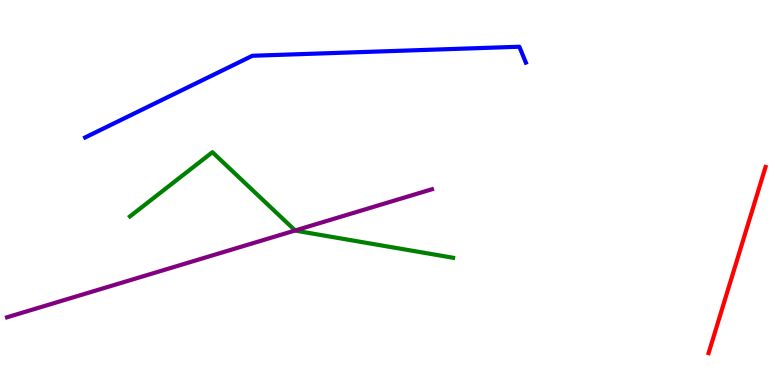[{'lines': ['blue', 'red'], 'intersections': []}, {'lines': ['green', 'red'], 'intersections': []}, {'lines': ['purple', 'red'], 'intersections': []}, {'lines': ['blue', 'green'], 'intersections': []}, {'lines': ['blue', 'purple'], 'intersections': []}, {'lines': ['green', 'purple'], 'intersections': [{'x': 3.81, 'y': 4.01}]}]